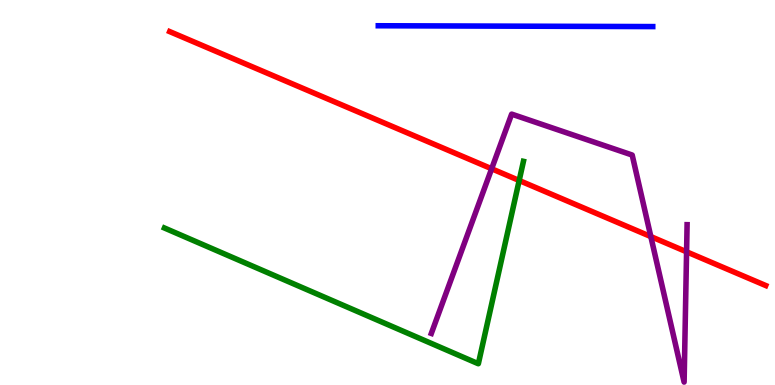[{'lines': ['blue', 'red'], 'intersections': []}, {'lines': ['green', 'red'], 'intersections': [{'x': 6.7, 'y': 5.31}]}, {'lines': ['purple', 'red'], 'intersections': [{'x': 6.34, 'y': 5.62}, {'x': 8.4, 'y': 3.86}, {'x': 8.86, 'y': 3.46}]}, {'lines': ['blue', 'green'], 'intersections': []}, {'lines': ['blue', 'purple'], 'intersections': []}, {'lines': ['green', 'purple'], 'intersections': []}]